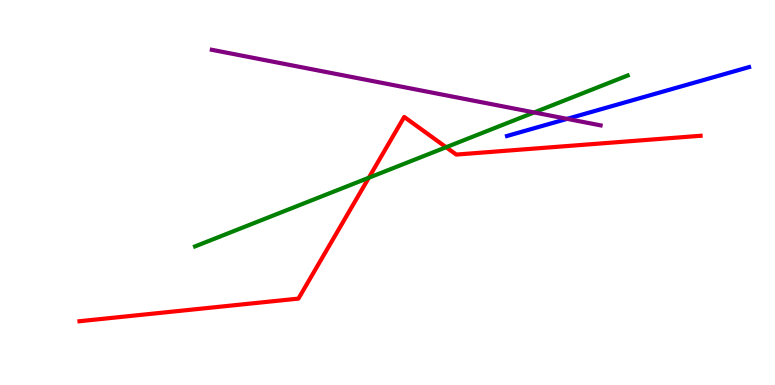[{'lines': ['blue', 'red'], 'intersections': []}, {'lines': ['green', 'red'], 'intersections': [{'x': 4.76, 'y': 5.38}, {'x': 5.76, 'y': 6.18}]}, {'lines': ['purple', 'red'], 'intersections': []}, {'lines': ['blue', 'green'], 'intersections': []}, {'lines': ['blue', 'purple'], 'intersections': [{'x': 7.32, 'y': 6.91}]}, {'lines': ['green', 'purple'], 'intersections': [{'x': 6.89, 'y': 7.08}]}]